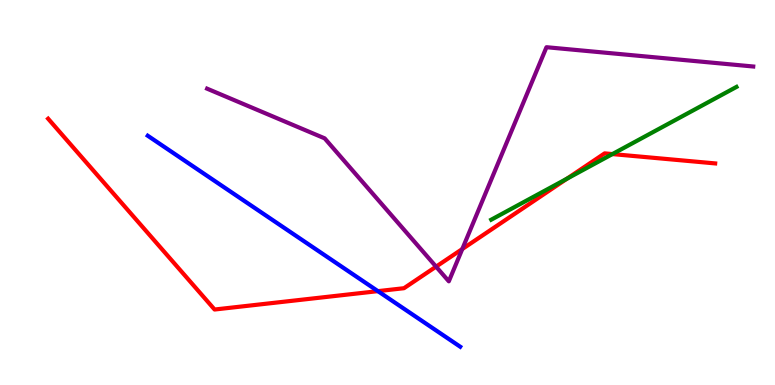[{'lines': ['blue', 'red'], 'intersections': [{'x': 4.88, 'y': 2.44}]}, {'lines': ['green', 'red'], 'intersections': [{'x': 7.32, 'y': 5.36}, {'x': 7.9, 'y': 6.0}]}, {'lines': ['purple', 'red'], 'intersections': [{'x': 5.63, 'y': 3.07}, {'x': 5.97, 'y': 3.53}]}, {'lines': ['blue', 'green'], 'intersections': []}, {'lines': ['blue', 'purple'], 'intersections': []}, {'lines': ['green', 'purple'], 'intersections': []}]